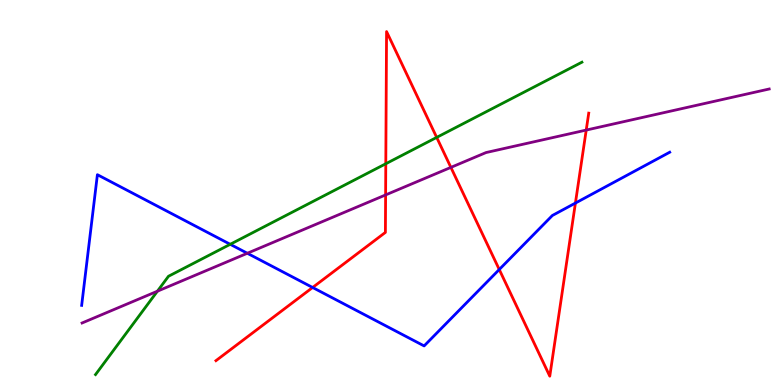[{'lines': ['blue', 'red'], 'intersections': [{'x': 4.03, 'y': 2.53}, {'x': 6.44, 'y': 3.0}, {'x': 7.42, 'y': 4.73}]}, {'lines': ['green', 'red'], 'intersections': [{'x': 4.98, 'y': 5.75}, {'x': 5.63, 'y': 6.43}]}, {'lines': ['purple', 'red'], 'intersections': [{'x': 4.98, 'y': 4.94}, {'x': 5.82, 'y': 5.65}, {'x': 7.56, 'y': 6.62}]}, {'lines': ['blue', 'green'], 'intersections': [{'x': 2.97, 'y': 3.65}]}, {'lines': ['blue', 'purple'], 'intersections': [{'x': 3.19, 'y': 3.42}]}, {'lines': ['green', 'purple'], 'intersections': [{'x': 2.03, 'y': 2.44}]}]